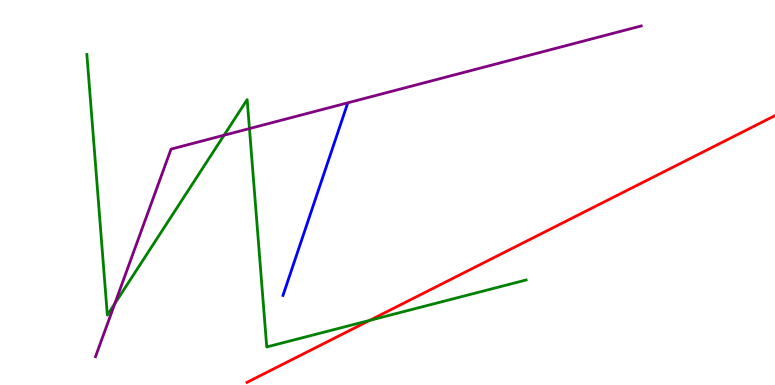[{'lines': ['blue', 'red'], 'intersections': []}, {'lines': ['green', 'red'], 'intersections': [{'x': 4.77, 'y': 1.68}]}, {'lines': ['purple', 'red'], 'intersections': []}, {'lines': ['blue', 'green'], 'intersections': []}, {'lines': ['blue', 'purple'], 'intersections': []}, {'lines': ['green', 'purple'], 'intersections': [{'x': 1.48, 'y': 2.11}, {'x': 2.89, 'y': 6.49}, {'x': 3.22, 'y': 6.66}]}]